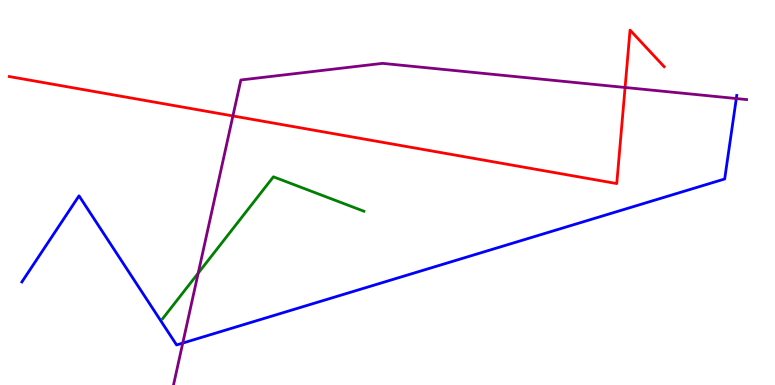[{'lines': ['blue', 'red'], 'intersections': []}, {'lines': ['green', 'red'], 'intersections': []}, {'lines': ['purple', 'red'], 'intersections': [{'x': 3.01, 'y': 6.99}, {'x': 8.07, 'y': 7.73}]}, {'lines': ['blue', 'green'], 'intersections': []}, {'lines': ['blue', 'purple'], 'intersections': [{'x': 2.36, 'y': 1.09}, {'x': 9.5, 'y': 7.44}]}, {'lines': ['green', 'purple'], 'intersections': [{'x': 2.56, 'y': 2.91}]}]